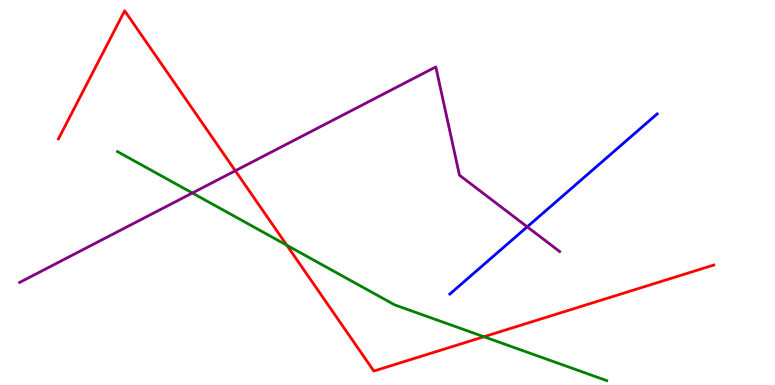[{'lines': ['blue', 'red'], 'intersections': []}, {'lines': ['green', 'red'], 'intersections': [{'x': 3.7, 'y': 3.63}, {'x': 6.24, 'y': 1.25}]}, {'lines': ['purple', 'red'], 'intersections': [{'x': 3.04, 'y': 5.56}]}, {'lines': ['blue', 'green'], 'intersections': []}, {'lines': ['blue', 'purple'], 'intersections': [{'x': 6.8, 'y': 4.11}]}, {'lines': ['green', 'purple'], 'intersections': [{'x': 2.48, 'y': 4.99}]}]